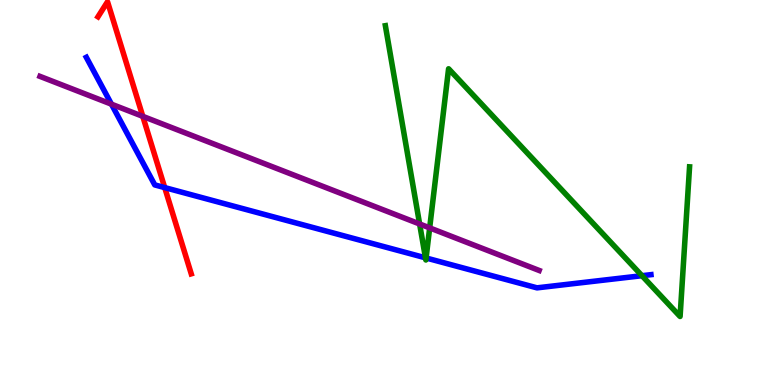[{'lines': ['blue', 'red'], 'intersections': [{'x': 2.13, 'y': 5.13}]}, {'lines': ['green', 'red'], 'intersections': []}, {'lines': ['purple', 'red'], 'intersections': [{'x': 1.84, 'y': 6.98}]}, {'lines': ['blue', 'green'], 'intersections': [{'x': 5.49, 'y': 3.3}, {'x': 5.5, 'y': 3.3}, {'x': 8.28, 'y': 2.84}]}, {'lines': ['blue', 'purple'], 'intersections': [{'x': 1.44, 'y': 7.29}]}, {'lines': ['green', 'purple'], 'intersections': [{'x': 5.41, 'y': 4.18}, {'x': 5.54, 'y': 4.08}]}]